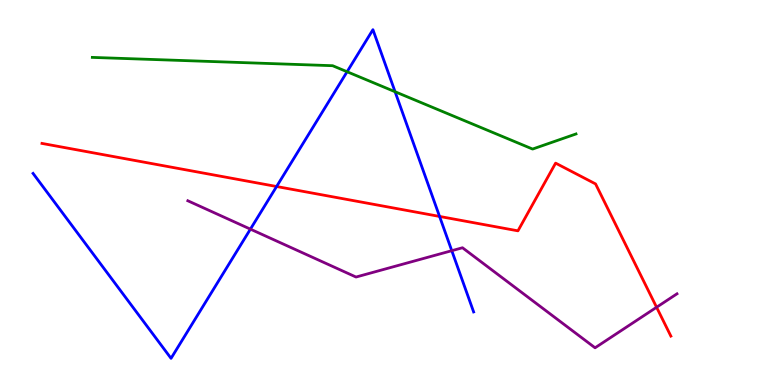[{'lines': ['blue', 'red'], 'intersections': [{'x': 3.57, 'y': 5.16}, {'x': 5.67, 'y': 4.38}]}, {'lines': ['green', 'red'], 'intersections': []}, {'lines': ['purple', 'red'], 'intersections': [{'x': 8.47, 'y': 2.02}]}, {'lines': ['blue', 'green'], 'intersections': [{'x': 4.48, 'y': 8.14}, {'x': 5.1, 'y': 7.62}]}, {'lines': ['blue', 'purple'], 'intersections': [{'x': 3.23, 'y': 4.05}, {'x': 5.83, 'y': 3.49}]}, {'lines': ['green', 'purple'], 'intersections': []}]